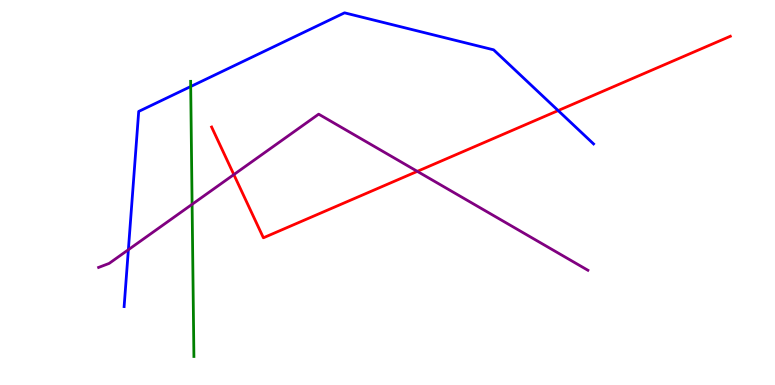[{'lines': ['blue', 'red'], 'intersections': [{'x': 7.2, 'y': 7.13}]}, {'lines': ['green', 'red'], 'intersections': []}, {'lines': ['purple', 'red'], 'intersections': [{'x': 3.02, 'y': 5.47}, {'x': 5.38, 'y': 5.55}]}, {'lines': ['blue', 'green'], 'intersections': [{'x': 2.46, 'y': 7.75}]}, {'lines': ['blue', 'purple'], 'intersections': [{'x': 1.66, 'y': 3.51}]}, {'lines': ['green', 'purple'], 'intersections': [{'x': 2.48, 'y': 4.69}]}]